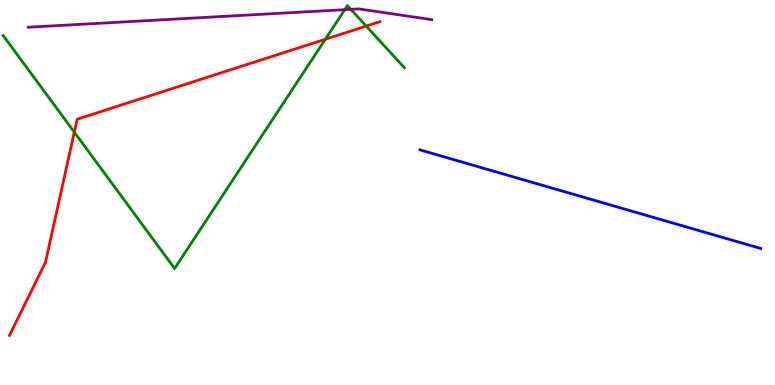[{'lines': ['blue', 'red'], 'intersections': []}, {'lines': ['green', 'red'], 'intersections': [{'x': 0.959, 'y': 6.57}, {'x': 4.2, 'y': 8.98}, {'x': 4.73, 'y': 9.32}]}, {'lines': ['purple', 'red'], 'intersections': []}, {'lines': ['blue', 'green'], 'intersections': []}, {'lines': ['blue', 'purple'], 'intersections': []}, {'lines': ['green', 'purple'], 'intersections': [{'x': 4.45, 'y': 9.75}, {'x': 4.53, 'y': 9.76}]}]